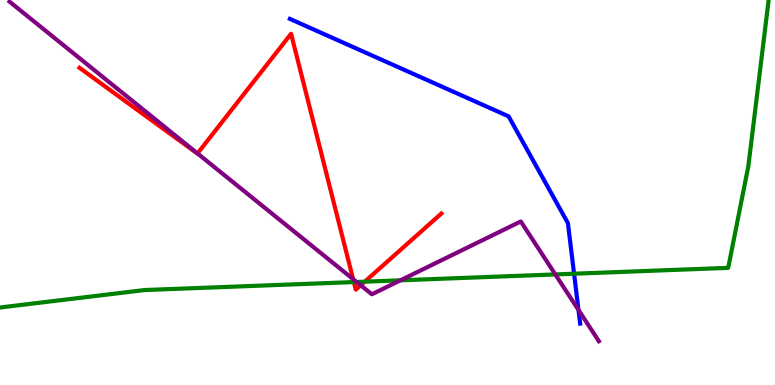[{'lines': ['blue', 'red'], 'intersections': []}, {'lines': ['green', 'red'], 'intersections': [{'x': 4.57, 'y': 2.67}, {'x': 4.71, 'y': 2.68}]}, {'lines': ['purple', 'red'], 'intersections': [{'x': 2.55, 'y': 6.01}, {'x': 4.56, 'y': 2.75}, {'x': 4.65, 'y': 2.59}]}, {'lines': ['blue', 'green'], 'intersections': [{'x': 7.41, 'y': 2.89}]}, {'lines': ['blue', 'purple'], 'intersections': [{'x': 7.46, 'y': 1.95}]}, {'lines': ['green', 'purple'], 'intersections': [{'x': 4.6, 'y': 2.68}, {'x': 5.17, 'y': 2.72}, {'x': 7.17, 'y': 2.87}]}]